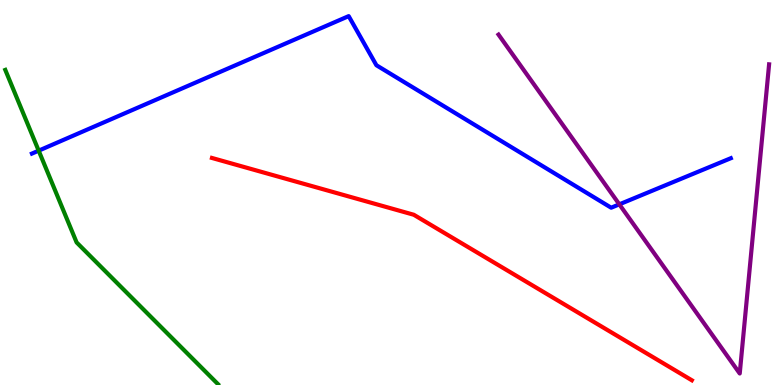[{'lines': ['blue', 'red'], 'intersections': []}, {'lines': ['green', 'red'], 'intersections': []}, {'lines': ['purple', 'red'], 'intersections': []}, {'lines': ['blue', 'green'], 'intersections': [{'x': 0.499, 'y': 6.09}]}, {'lines': ['blue', 'purple'], 'intersections': [{'x': 7.99, 'y': 4.69}]}, {'lines': ['green', 'purple'], 'intersections': []}]